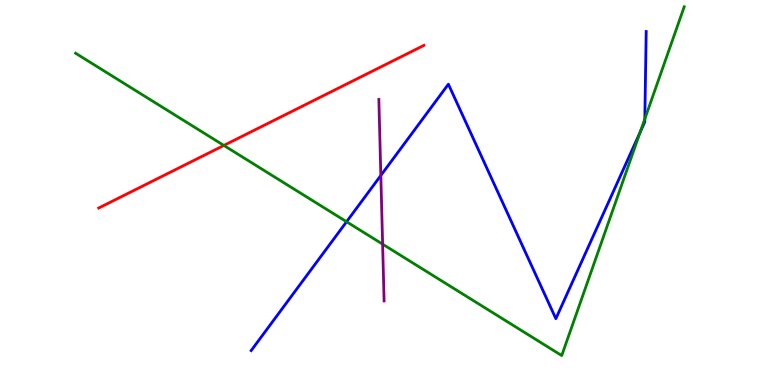[{'lines': ['blue', 'red'], 'intersections': []}, {'lines': ['green', 'red'], 'intersections': [{'x': 2.89, 'y': 6.22}]}, {'lines': ['purple', 'red'], 'intersections': []}, {'lines': ['blue', 'green'], 'intersections': [{'x': 4.47, 'y': 4.24}, {'x': 8.26, 'y': 6.57}, {'x': 8.32, 'y': 6.91}]}, {'lines': ['blue', 'purple'], 'intersections': [{'x': 4.91, 'y': 5.44}]}, {'lines': ['green', 'purple'], 'intersections': [{'x': 4.94, 'y': 3.66}]}]